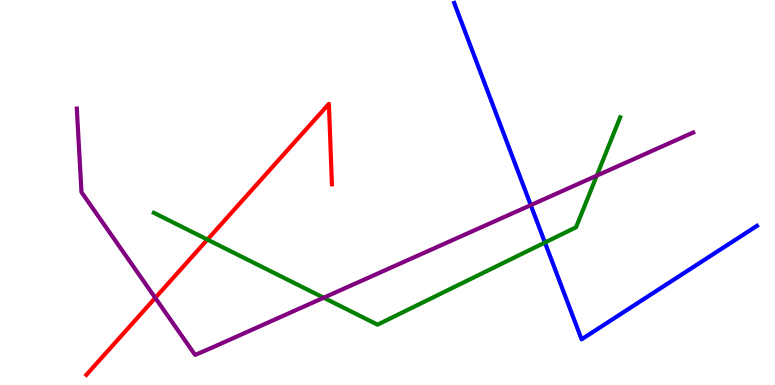[{'lines': ['blue', 'red'], 'intersections': []}, {'lines': ['green', 'red'], 'intersections': [{'x': 2.68, 'y': 3.78}]}, {'lines': ['purple', 'red'], 'intersections': [{'x': 2.0, 'y': 2.26}]}, {'lines': ['blue', 'green'], 'intersections': [{'x': 7.03, 'y': 3.7}]}, {'lines': ['blue', 'purple'], 'intersections': [{'x': 6.85, 'y': 4.67}]}, {'lines': ['green', 'purple'], 'intersections': [{'x': 4.18, 'y': 2.27}, {'x': 7.7, 'y': 5.44}]}]